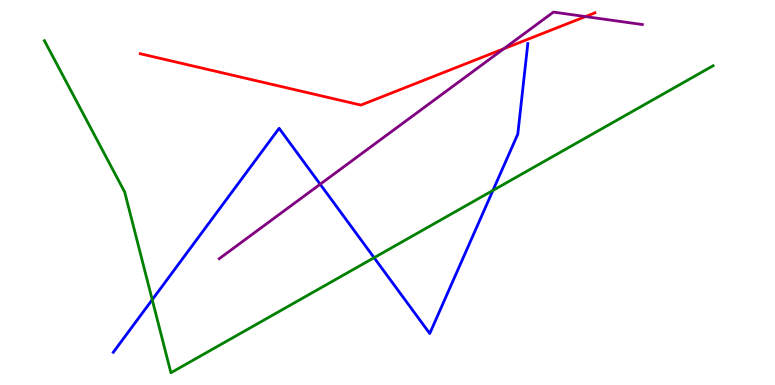[{'lines': ['blue', 'red'], 'intersections': []}, {'lines': ['green', 'red'], 'intersections': []}, {'lines': ['purple', 'red'], 'intersections': [{'x': 6.5, 'y': 8.73}, {'x': 7.55, 'y': 9.57}]}, {'lines': ['blue', 'green'], 'intersections': [{'x': 1.96, 'y': 2.22}, {'x': 4.83, 'y': 3.31}, {'x': 6.36, 'y': 5.05}]}, {'lines': ['blue', 'purple'], 'intersections': [{'x': 4.13, 'y': 5.21}]}, {'lines': ['green', 'purple'], 'intersections': []}]